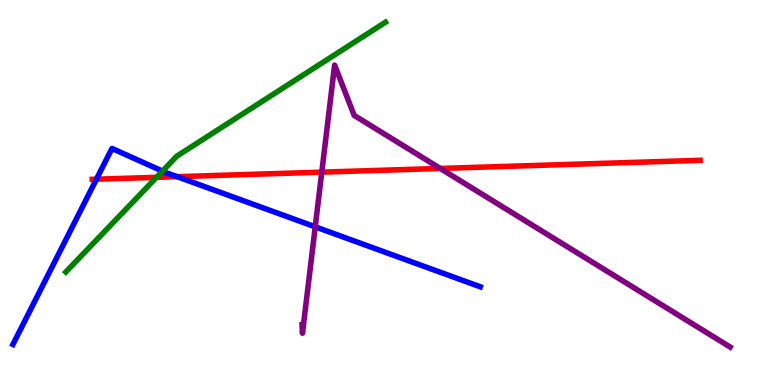[{'lines': ['blue', 'red'], 'intersections': [{'x': 1.24, 'y': 5.35}, {'x': 2.29, 'y': 5.41}]}, {'lines': ['green', 'red'], 'intersections': [{'x': 2.02, 'y': 5.39}]}, {'lines': ['purple', 'red'], 'intersections': [{'x': 4.15, 'y': 5.53}, {'x': 5.68, 'y': 5.62}]}, {'lines': ['blue', 'green'], 'intersections': [{'x': 2.1, 'y': 5.56}]}, {'lines': ['blue', 'purple'], 'intersections': [{'x': 4.07, 'y': 4.11}]}, {'lines': ['green', 'purple'], 'intersections': []}]